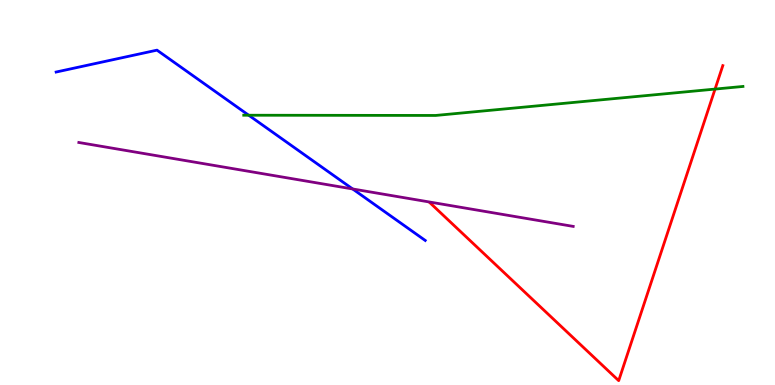[{'lines': ['blue', 'red'], 'intersections': []}, {'lines': ['green', 'red'], 'intersections': [{'x': 9.23, 'y': 7.69}]}, {'lines': ['purple', 'red'], 'intersections': []}, {'lines': ['blue', 'green'], 'intersections': [{'x': 3.21, 'y': 7.01}]}, {'lines': ['blue', 'purple'], 'intersections': [{'x': 4.55, 'y': 5.09}]}, {'lines': ['green', 'purple'], 'intersections': []}]